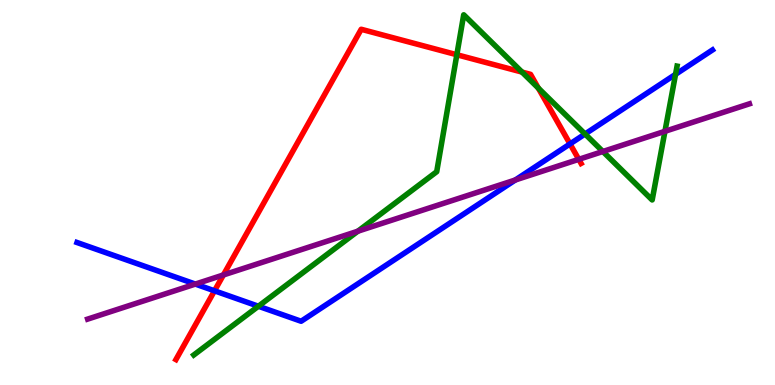[{'lines': ['blue', 'red'], 'intersections': [{'x': 2.77, 'y': 2.45}, {'x': 7.35, 'y': 6.26}]}, {'lines': ['green', 'red'], 'intersections': [{'x': 5.89, 'y': 8.58}, {'x': 6.74, 'y': 8.13}, {'x': 6.95, 'y': 7.71}]}, {'lines': ['purple', 'red'], 'intersections': [{'x': 2.88, 'y': 2.86}, {'x': 7.47, 'y': 5.86}]}, {'lines': ['blue', 'green'], 'intersections': [{'x': 3.33, 'y': 2.05}, {'x': 7.55, 'y': 6.52}, {'x': 8.72, 'y': 8.07}]}, {'lines': ['blue', 'purple'], 'intersections': [{'x': 2.52, 'y': 2.62}, {'x': 6.65, 'y': 5.33}]}, {'lines': ['green', 'purple'], 'intersections': [{'x': 4.62, 'y': 3.99}, {'x': 7.78, 'y': 6.06}, {'x': 8.58, 'y': 6.59}]}]